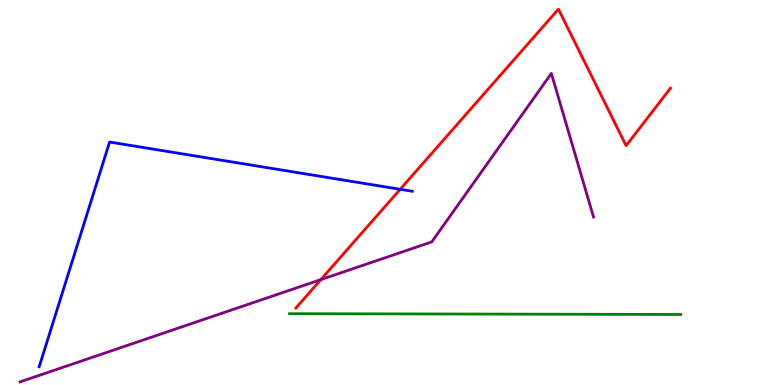[{'lines': ['blue', 'red'], 'intersections': [{'x': 5.16, 'y': 5.08}]}, {'lines': ['green', 'red'], 'intersections': []}, {'lines': ['purple', 'red'], 'intersections': [{'x': 4.14, 'y': 2.74}]}, {'lines': ['blue', 'green'], 'intersections': []}, {'lines': ['blue', 'purple'], 'intersections': []}, {'lines': ['green', 'purple'], 'intersections': []}]